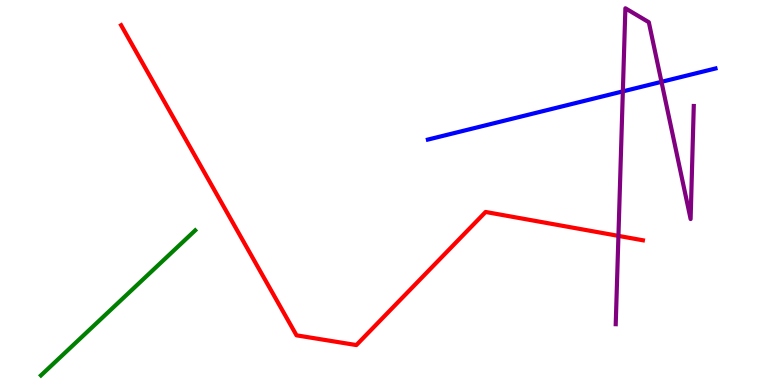[{'lines': ['blue', 'red'], 'intersections': []}, {'lines': ['green', 'red'], 'intersections': []}, {'lines': ['purple', 'red'], 'intersections': [{'x': 7.98, 'y': 3.87}]}, {'lines': ['blue', 'green'], 'intersections': []}, {'lines': ['blue', 'purple'], 'intersections': [{'x': 8.04, 'y': 7.63}, {'x': 8.54, 'y': 7.87}]}, {'lines': ['green', 'purple'], 'intersections': []}]